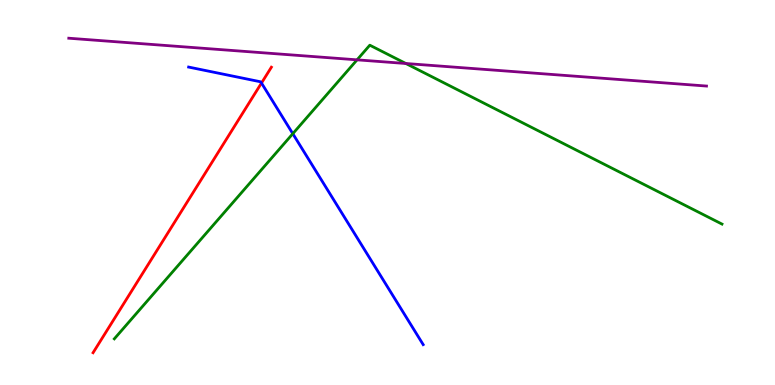[{'lines': ['blue', 'red'], 'intersections': [{'x': 3.37, 'y': 7.84}]}, {'lines': ['green', 'red'], 'intersections': []}, {'lines': ['purple', 'red'], 'intersections': []}, {'lines': ['blue', 'green'], 'intersections': [{'x': 3.78, 'y': 6.53}]}, {'lines': ['blue', 'purple'], 'intersections': []}, {'lines': ['green', 'purple'], 'intersections': [{'x': 4.61, 'y': 8.45}, {'x': 5.24, 'y': 8.35}]}]